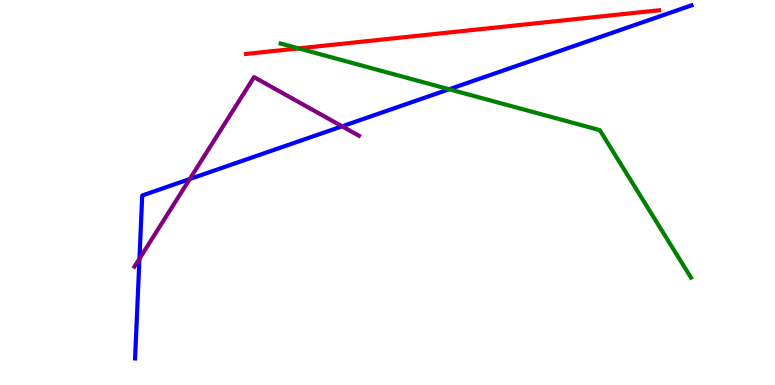[{'lines': ['blue', 'red'], 'intersections': []}, {'lines': ['green', 'red'], 'intersections': [{'x': 3.85, 'y': 8.74}]}, {'lines': ['purple', 'red'], 'intersections': []}, {'lines': ['blue', 'green'], 'intersections': [{'x': 5.8, 'y': 7.68}]}, {'lines': ['blue', 'purple'], 'intersections': [{'x': 1.8, 'y': 3.28}, {'x': 2.45, 'y': 5.35}, {'x': 4.41, 'y': 6.72}]}, {'lines': ['green', 'purple'], 'intersections': []}]